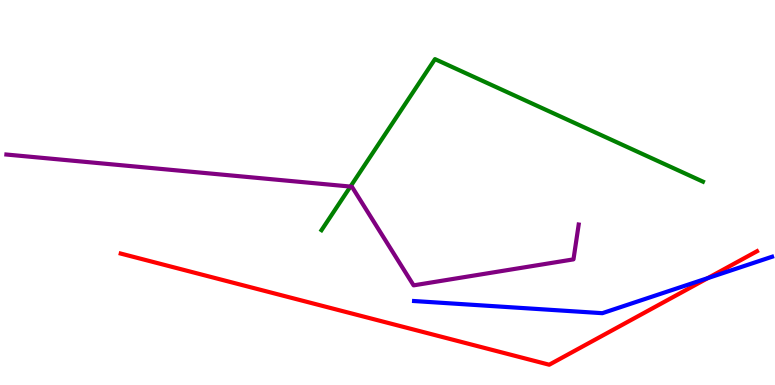[{'lines': ['blue', 'red'], 'intersections': [{'x': 9.13, 'y': 2.78}]}, {'lines': ['green', 'red'], 'intersections': []}, {'lines': ['purple', 'red'], 'intersections': []}, {'lines': ['blue', 'green'], 'intersections': []}, {'lines': ['blue', 'purple'], 'intersections': []}, {'lines': ['green', 'purple'], 'intersections': [{'x': 4.52, 'y': 5.15}]}]